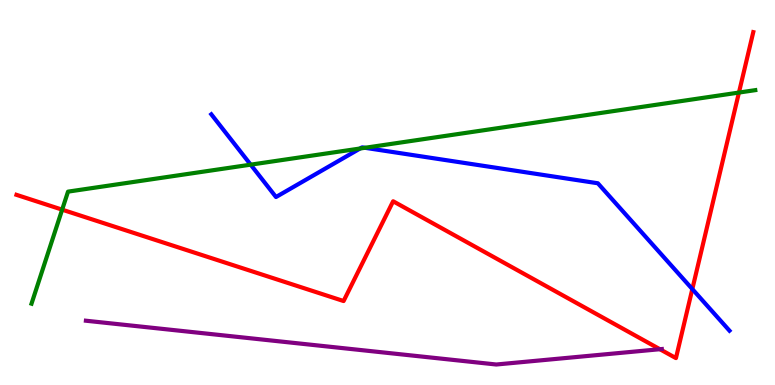[{'lines': ['blue', 'red'], 'intersections': [{'x': 8.93, 'y': 2.49}]}, {'lines': ['green', 'red'], 'intersections': [{'x': 0.802, 'y': 4.55}, {'x': 9.53, 'y': 7.6}]}, {'lines': ['purple', 'red'], 'intersections': [{'x': 8.51, 'y': 0.93}]}, {'lines': ['blue', 'green'], 'intersections': [{'x': 3.23, 'y': 5.72}, {'x': 4.65, 'y': 6.14}, {'x': 4.71, 'y': 6.16}]}, {'lines': ['blue', 'purple'], 'intersections': []}, {'lines': ['green', 'purple'], 'intersections': []}]